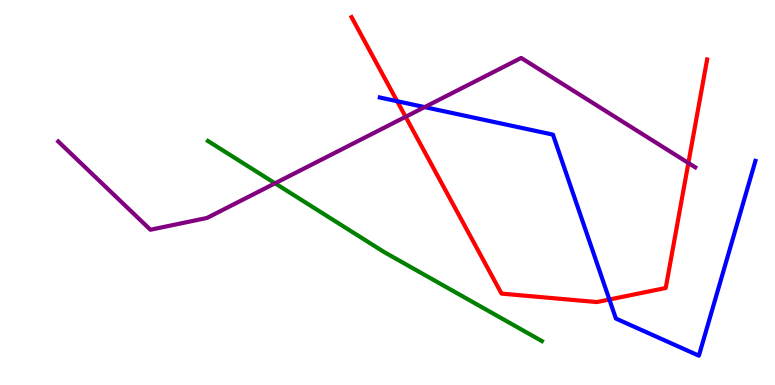[{'lines': ['blue', 'red'], 'intersections': [{'x': 5.12, 'y': 7.37}, {'x': 7.86, 'y': 2.22}]}, {'lines': ['green', 'red'], 'intersections': []}, {'lines': ['purple', 'red'], 'intersections': [{'x': 5.23, 'y': 6.97}, {'x': 8.88, 'y': 5.77}]}, {'lines': ['blue', 'green'], 'intersections': []}, {'lines': ['blue', 'purple'], 'intersections': [{'x': 5.48, 'y': 7.22}]}, {'lines': ['green', 'purple'], 'intersections': [{'x': 3.55, 'y': 5.24}]}]